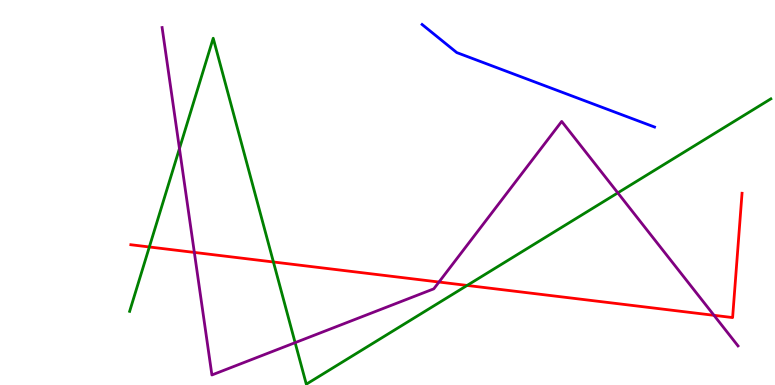[{'lines': ['blue', 'red'], 'intersections': []}, {'lines': ['green', 'red'], 'intersections': [{'x': 1.93, 'y': 3.59}, {'x': 3.53, 'y': 3.2}, {'x': 6.03, 'y': 2.59}]}, {'lines': ['purple', 'red'], 'intersections': [{'x': 2.51, 'y': 3.44}, {'x': 5.66, 'y': 2.67}, {'x': 9.21, 'y': 1.81}]}, {'lines': ['blue', 'green'], 'intersections': []}, {'lines': ['blue', 'purple'], 'intersections': []}, {'lines': ['green', 'purple'], 'intersections': [{'x': 2.32, 'y': 6.14}, {'x': 3.81, 'y': 1.1}, {'x': 7.97, 'y': 4.99}]}]